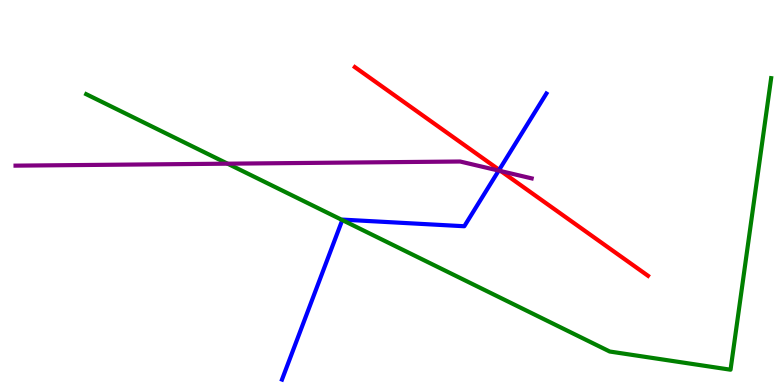[{'lines': ['blue', 'red'], 'intersections': [{'x': 6.44, 'y': 5.59}]}, {'lines': ['green', 'red'], 'intersections': []}, {'lines': ['purple', 'red'], 'intersections': [{'x': 6.46, 'y': 5.55}]}, {'lines': ['blue', 'green'], 'intersections': [{'x': 4.42, 'y': 4.28}]}, {'lines': ['blue', 'purple'], 'intersections': [{'x': 6.44, 'y': 5.57}]}, {'lines': ['green', 'purple'], 'intersections': [{'x': 2.94, 'y': 5.75}]}]